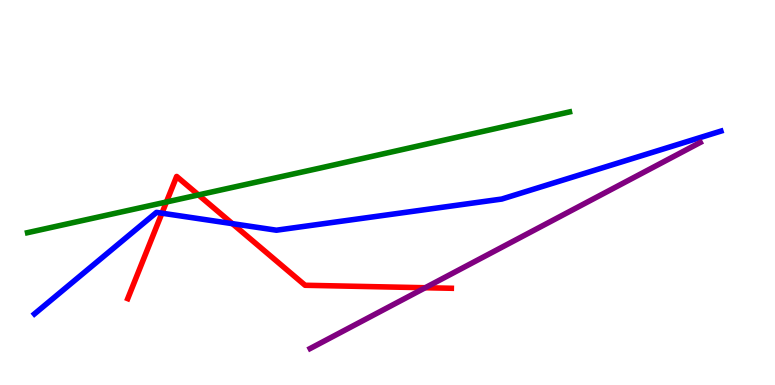[{'lines': ['blue', 'red'], 'intersections': [{'x': 2.09, 'y': 4.46}, {'x': 3.0, 'y': 4.19}]}, {'lines': ['green', 'red'], 'intersections': [{'x': 2.15, 'y': 4.75}, {'x': 2.56, 'y': 4.94}]}, {'lines': ['purple', 'red'], 'intersections': [{'x': 5.49, 'y': 2.53}]}, {'lines': ['blue', 'green'], 'intersections': []}, {'lines': ['blue', 'purple'], 'intersections': []}, {'lines': ['green', 'purple'], 'intersections': []}]